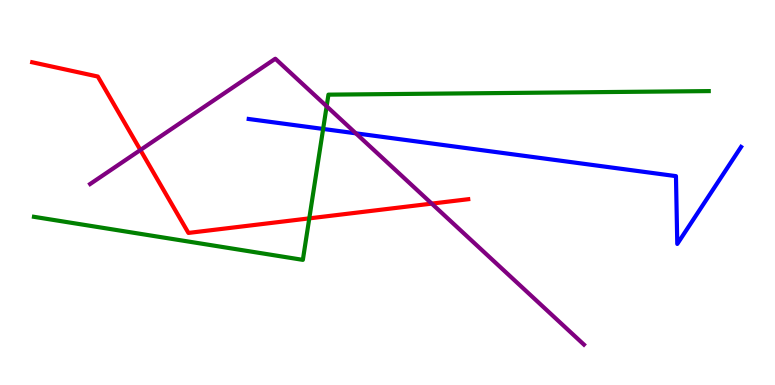[{'lines': ['blue', 'red'], 'intersections': []}, {'lines': ['green', 'red'], 'intersections': [{'x': 3.99, 'y': 4.33}]}, {'lines': ['purple', 'red'], 'intersections': [{'x': 1.81, 'y': 6.1}, {'x': 5.57, 'y': 4.71}]}, {'lines': ['blue', 'green'], 'intersections': [{'x': 4.17, 'y': 6.65}]}, {'lines': ['blue', 'purple'], 'intersections': [{'x': 4.59, 'y': 6.54}]}, {'lines': ['green', 'purple'], 'intersections': [{'x': 4.21, 'y': 7.24}]}]